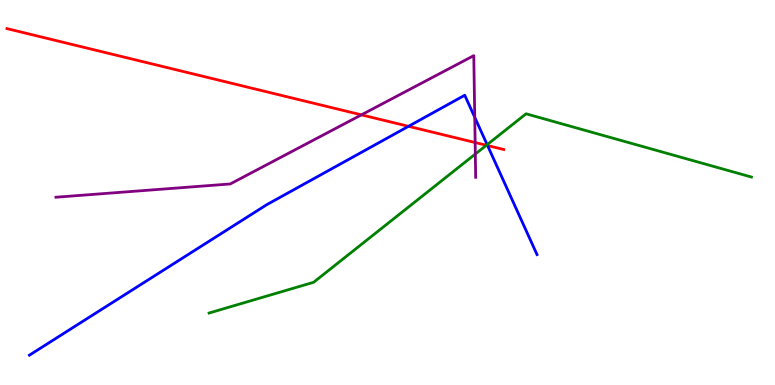[{'lines': ['blue', 'red'], 'intersections': [{'x': 5.27, 'y': 6.72}, {'x': 6.29, 'y': 6.22}]}, {'lines': ['green', 'red'], 'intersections': [{'x': 6.28, 'y': 6.23}]}, {'lines': ['purple', 'red'], 'intersections': [{'x': 4.66, 'y': 7.02}, {'x': 6.13, 'y': 6.3}]}, {'lines': ['blue', 'green'], 'intersections': [{'x': 6.29, 'y': 6.24}]}, {'lines': ['blue', 'purple'], 'intersections': [{'x': 6.13, 'y': 6.95}]}, {'lines': ['green', 'purple'], 'intersections': [{'x': 6.13, 'y': 6.0}]}]